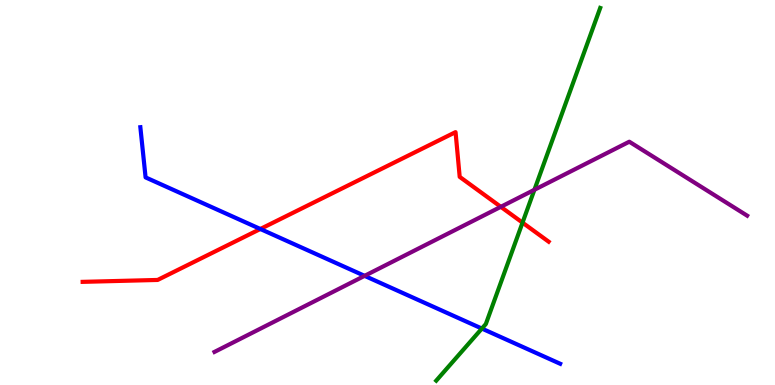[{'lines': ['blue', 'red'], 'intersections': [{'x': 3.36, 'y': 4.05}]}, {'lines': ['green', 'red'], 'intersections': [{'x': 6.74, 'y': 4.22}]}, {'lines': ['purple', 'red'], 'intersections': [{'x': 6.46, 'y': 4.63}]}, {'lines': ['blue', 'green'], 'intersections': [{'x': 6.22, 'y': 1.47}]}, {'lines': ['blue', 'purple'], 'intersections': [{'x': 4.7, 'y': 2.84}]}, {'lines': ['green', 'purple'], 'intersections': [{'x': 6.9, 'y': 5.07}]}]